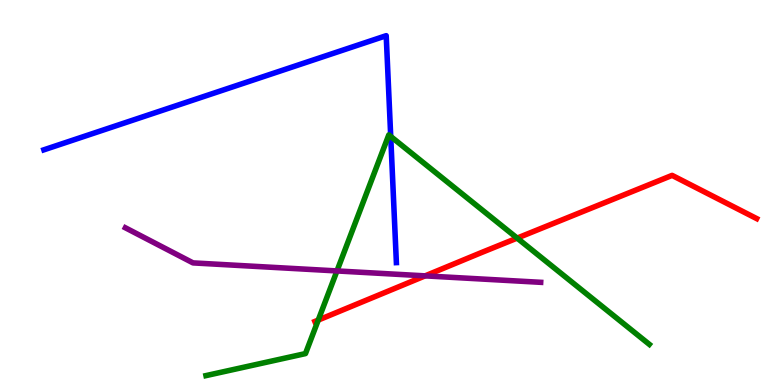[{'lines': ['blue', 'red'], 'intersections': []}, {'lines': ['green', 'red'], 'intersections': [{'x': 4.11, 'y': 1.69}, {'x': 6.67, 'y': 3.82}]}, {'lines': ['purple', 'red'], 'intersections': [{'x': 5.49, 'y': 2.83}]}, {'lines': ['blue', 'green'], 'intersections': [{'x': 5.04, 'y': 6.46}]}, {'lines': ['blue', 'purple'], 'intersections': []}, {'lines': ['green', 'purple'], 'intersections': [{'x': 4.35, 'y': 2.96}]}]